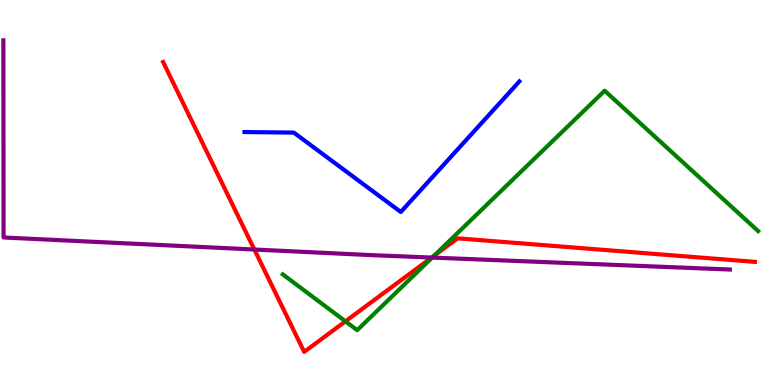[{'lines': ['blue', 'red'], 'intersections': []}, {'lines': ['green', 'red'], 'intersections': [{'x': 4.46, 'y': 1.65}, {'x': 5.6, 'y': 3.36}]}, {'lines': ['purple', 'red'], 'intersections': [{'x': 3.28, 'y': 3.52}, {'x': 5.57, 'y': 3.31}]}, {'lines': ['blue', 'green'], 'intersections': []}, {'lines': ['blue', 'purple'], 'intersections': []}, {'lines': ['green', 'purple'], 'intersections': [{'x': 5.58, 'y': 3.31}]}]